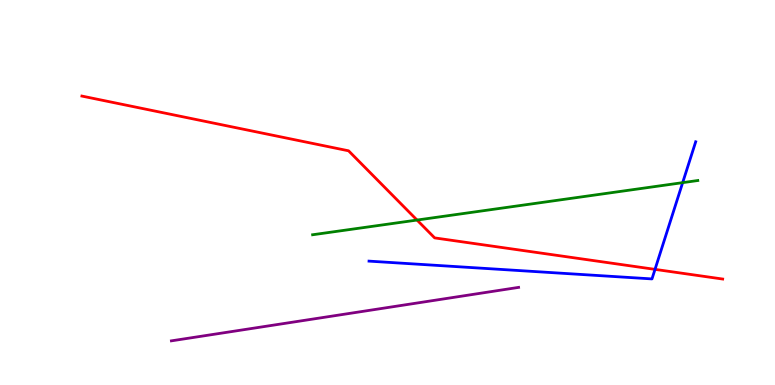[{'lines': ['blue', 'red'], 'intersections': [{'x': 8.45, 'y': 3.0}]}, {'lines': ['green', 'red'], 'intersections': [{'x': 5.38, 'y': 4.28}]}, {'lines': ['purple', 'red'], 'intersections': []}, {'lines': ['blue', 'green'], 'intersections': [{'x': 8.81, 'y': 5.26}]}, {'lines': ['blue', 'purple'], 'intersections': []}, {'lines': ['green', 'purple'], 'intersections': []}]